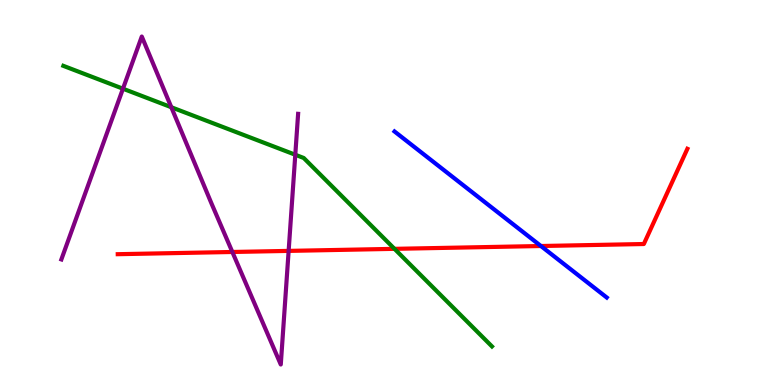[{'lines': ['blue', 'red'], 'intersections': [{'x': 6.98, 'y': 3.61}]}, {'lines': ['green', 'red'], 'intersections': [{'x': 5.09, 'y': 3.54}]}, {'lines': ['purple', 'red'], 'intersections': [{'x': 3.0, 'y': 3.46}, {'x': 3.72, 'y': 3.48}]}, {'lines': ['blue', 'green'], 'intersections': []}, {'lines': ['blue', 'purple'], 'intersections': []}, {'lines': ['green', 'purple'], 'intersections': [{'x': 1.59, 'y': 7.7}, {'x': 2.21, 'y': 7.21}, {'x': 3.81, 'y': 5.98}]}]